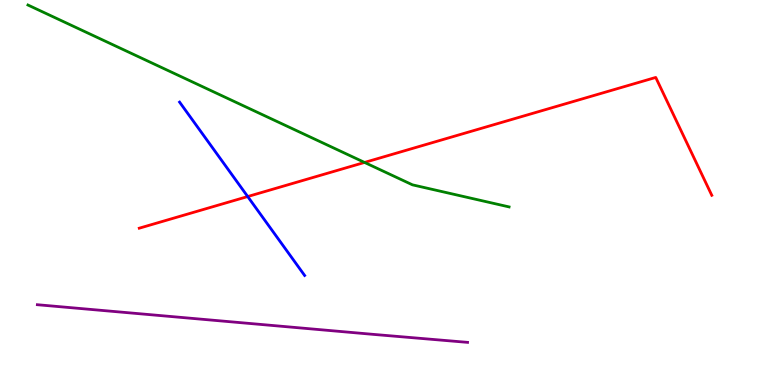[{'lines': ['blue', 'red'], 'intersections': [{'x': 3.2, 'y': 4.89}]}, {'lines': ['green', 'red'], 'intersections': [{'x': 4.7, 'y': 5.78}]}, {'lines': ['purple', 'red'], 'intersections': []}, {'lines': ['blue', 'green'], 'intersections': []}, {'lines': ['blue', 'purple'], 'intersections': []}, {'lines': ['green', 'purple'], 'intersections': []}]